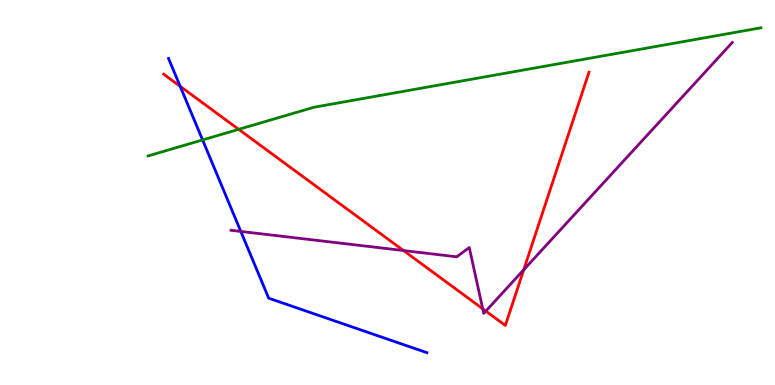[{'lines': ['blue', 'red'], 'intersections': [{'x': 2.32, 'y': 7.76}]}, {'lines': ['green', 'red'], 'intersections': [{'x': 3.08, 'y': 6.64}]}, {'lines': ['purple', 'red'], 'intersections': [{'x': 5.21, 'y': 3.49}, {'x': 6.23, 'y': 1.98}, {'x': 6.27, 'y': 1.92}, {'x': 6.76, 'y': 2.99}]}, {'lines': ['blue', 'green'], 'intersections': [{'x': 2.61, 'y': 6.37}]}, {'lines': ['blue', 'purple'], 'intersections': [{'x': 3.11, 'y': 3.99}]}, {'lines': ['green', 'purple'], 'intersections': []}]